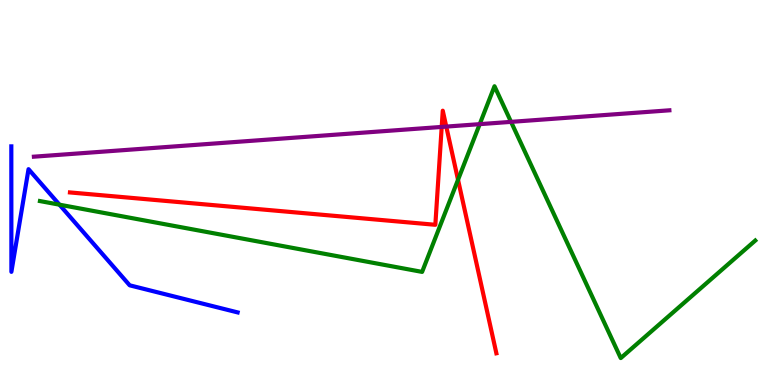[{'lines': ['blue', 'red'], 'intersections': []}, {'lines': ['green', 'red'], 'intersections': [{'x': 5.91, 'y': 5.33}]}, {'lines': ['purple', 'red'], 'intersections': [{'x': 5.7, 'y': 6.7}, {'x': 5.76, 'y': 6.71}]}, {'lines': ['blue', 'green'], 'intersections': [{'x': 0.767, 'y': 4.68}]}, {'lines': ['blue', 'purple'], 'intersections': []}, {'lines': ['green', 'purple'], 'intersections': [{'x': 6.19, 'y': 6.78}, {'x': 6.59, 'y': 6.83}]}]